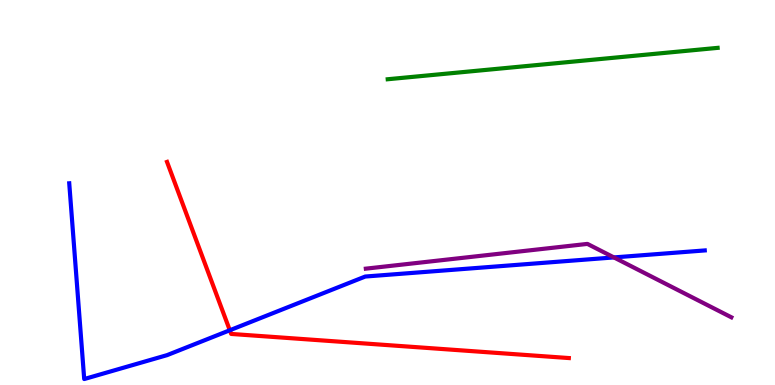[{'lines': ['blue', 'red'], 'intersections': [{'x': 2.97, 'y': 1.42}]}, {'lines': ['green', 'red'], 'intersections': []}, {'lines': ['purple', 'red'], 'intersections': []}, {'lines': ['blue', 'green'], 'intersections': []}, {'lines': ['blue', 'purple'], 'intersections': [{'x': 7.92, 'y': 3.31}]}, {'lines': ['green', 'purple'], 'intersections': []}]